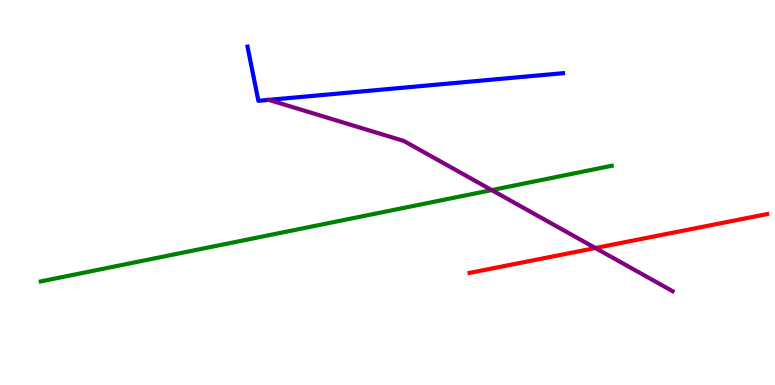[{'lines': ['blue', 'red'], 'intersections': []}, {'lines': ['green', 'red'], 'intersections': []}, {'lines': ['purple', 'red'], 'intersections': [{'x': 7.68, 'y': 3.56}]}, {'lines': ['blue', 'green'], 'intersections': []}, {'lines': ['blue', 'purple'], 'intersections': []}, {'lines': ['green', 'purple'], 'intersections': [{'x': 6.34, 'y': 5.06}]}]